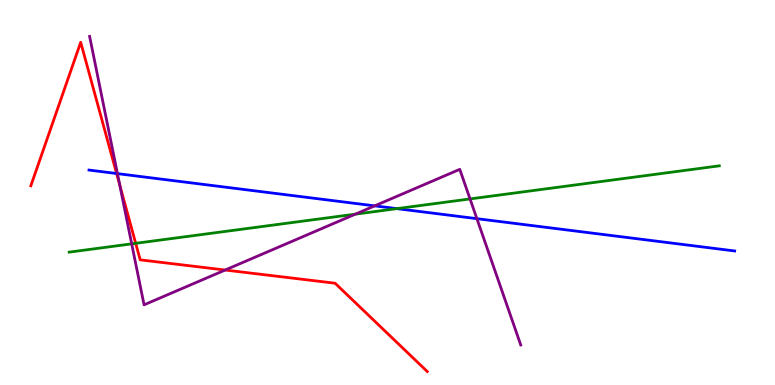[{'lines': ['blue', 'red'], 'intersections': [{'x': 1.5, 'y': 5.49}]}, {'lines': ['green', 'red'], 'intersections': [{'x': 1.75, 'y': 3.68}]}, {'lines': ['purple', 'red'], 'intersections': [{'x': 1.55, 'y': 5.19}, {'x': 2.91, 'y': 2.99}]}, {'lines': ['blue', 'green'], 'intersections': [{'x': 5.12, 'y': 4.58}]}, {'lines': ['blue', 'purple'], 'intersections': [{'x': 1.52, 'y': 5.49}, {'x': 4.83, 'y': 4.65}, {'x': 6.15, 'y': 4.32}]}, {'lines': ['green', 'purple'], 'intersections': [{'x': 1.7, 'y': 3.67}, {'x': 4.59, 'y': 4.44}, {'x': 6.07, 'y': 4.83}]}]